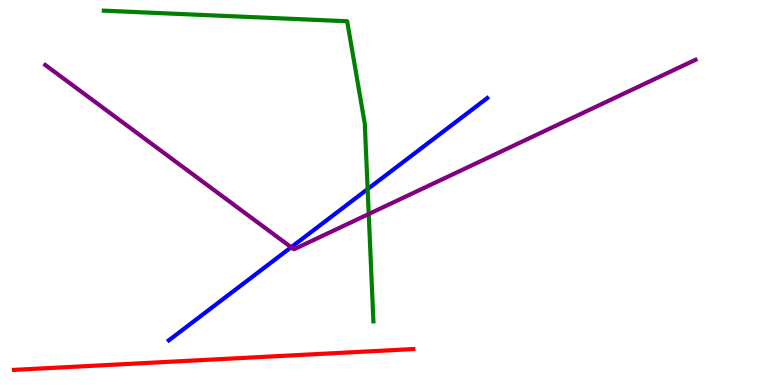[{'lines': ['blue', 'red'], 'intersections': []}, {'lines': ['green', 'red'], 'intersections': []}, {'lines': ['purple', 'red'], 'intersections': []}, {'lines': ['blue', 'green'], 'intersections': [{'x': 4.74, 'y': 5.09}]}, {'lines': ['blue', 'purple'], 'intersections': [{'x': 3.76, 'y': 3.58}]}, {'lines': ['green', 'purple'], 'intersections': [{'x': 4.76, 'y': 4.44}]}]